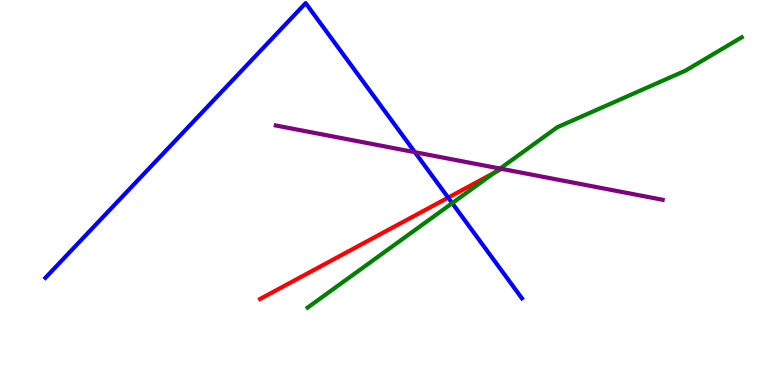[{'lines': ['blue', 'red'], 'intersections': [{'x': 5.78, 'y': 4.87}]}, {'lines': ['green', 'red'], 'intersections': [{'x': 6.38, 'y': 5.51}]}, {'lines': ['purple', 'red'], 'intersections': []}, {'lines': ['blue', 'green'], 'intersections': [{'x': 5.83, 'y': 4.72}]}, {'lines': ['blue', 'purple'], 'intersections': [{'x': 5.35, 'y': 6.05}]}, {'lines': ['green', 'purple'], 'intersections': [{'x': 6.45, 'y': 5.62}]}]